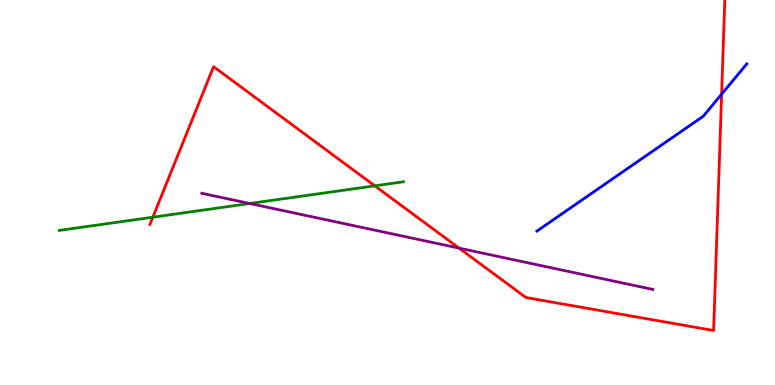[{'lines': ['blue', 'red'], 'intersections': [{'x': 9.31, 'y': 7.55}]}, {'lines': ['green', 'red'], 'intersections': [{'x': 1.97, 'y': 4.36}, {'x': 4.84, 'y': 5.17}]}, {'lines': ['purple', 'red'], 'intersections': [{'x': 5.92, 'y': 3.55}]}, {'lines': ['blue', 'green'], 'intersections': []}, {'lines': ['blue', 'purple'], 'intersections': []}, {'lines': ['green', 'purple'], 'intersections': [{'x': 3.22, 'y': 4.71}]}]